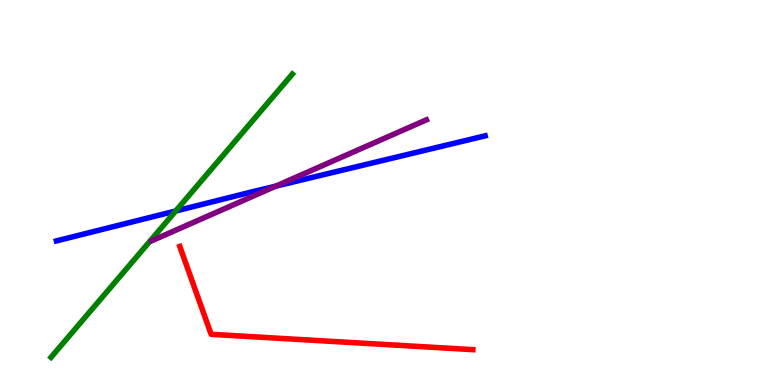[{'lines': ['blue', 'red'], 'intersections': []}, {'lines': ['green', 'red'], 'intersections': []}, {'lines': ['purple', 'red'], 'intersections': []}, {'lines': ['blue', 'green'], 'intersections': [{'x': 2.27, 'y': 4.52}]}, {'lines': ['blue', 'purple'], 'intersections': [{'x': 3.56, 'y': 5.16}]}, {'lines': ['green', 'purple'], 'intersections': []}]